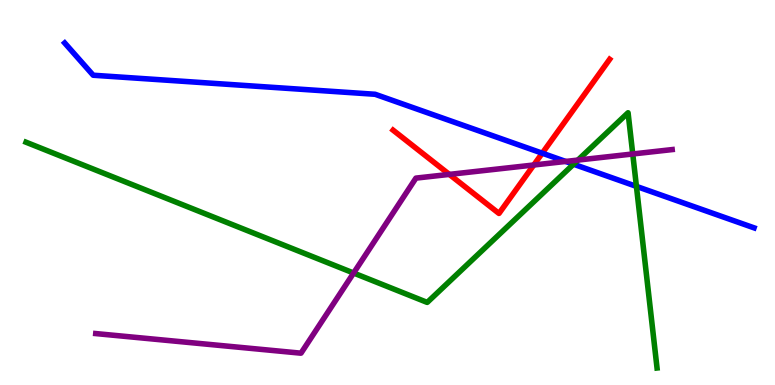[{'lines': ['blue', 'red'], 'intersections': [{'x': 7.0, 'y': 6.02}]}, {'lines': ['green', 'red'], 'intersections': []}, {'lines': ['purple', 'red'], 'intersections': [{'x': 5.8, 'y': 5.47}, {'x': 6.89, 'y': 5.71}]}, {'lines': ['blue', 'green'], 'intersections': [{'x': 7.4, 'y': 5.73}, {'x': 8.21, 'y': 5.16}]}, {'lines': ['blue', 'purple'], 'intersections': [{'x': 7.3, 'y': 5.81}]}, {'lines': ['green', 'purple'], 'intersections': [{'x': 4.56, 'y': 2.91}, {'x': 7.46, 'y': 5.84}, {'x': 8.16, 'y': 6.0}]}]